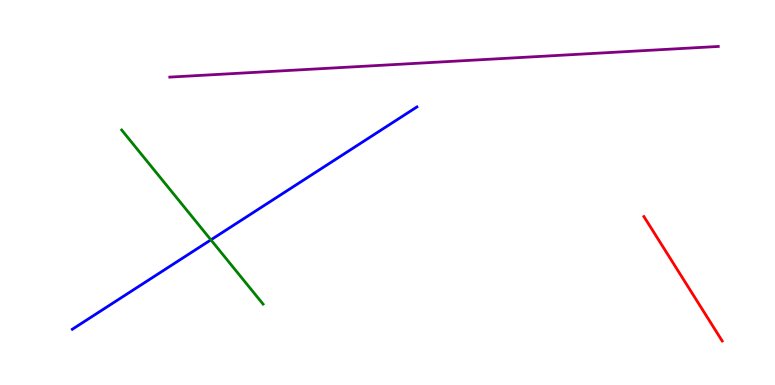[{'lines': ['blue', 'red'], 'intersections': []}, {'lines': ['green', 'red'], 'intersections': []}, {'lines': ['purple', 'red'], 'intersections': []}, {'lines': ['blue', 'green'], 'intersections': [{'x': 2.72, 'y': 3.77}]}, {'lines': ['blue', 'purple'], 'intersections': []}, {'lines': ['green', 'purple'], 'intersections': []}]